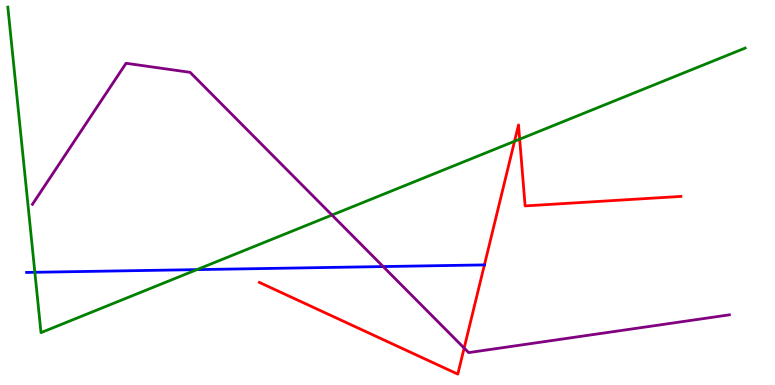[{'lines': ['blue', 'red'], 'intersections': [{'x': 6.25, 'y': 3.12}]}, {'lines': ['green', 'red'], 'intersections': [{'x': 6.64, 'y': 6.33}, {'x': 6.71, 'y': 6.38}]}, {'lines': ['purple', 'red'], 'intersections': [{'x': 5.99, 'y': 0.96}]}, {'lines': ['blue', 'green'], 'intersections': [{'x': 0.45, 'y': 2.93}, {'x': 2.54, 'y': 3.0}]}, {'lines': ['blue', 'purple'], 'intersections': [{'x': 4.94, 'y': 3.08}]}, {'lines': ['green', 'purple'], 'intersections': [{'x': 4.28, 'y': 4.41}]}]